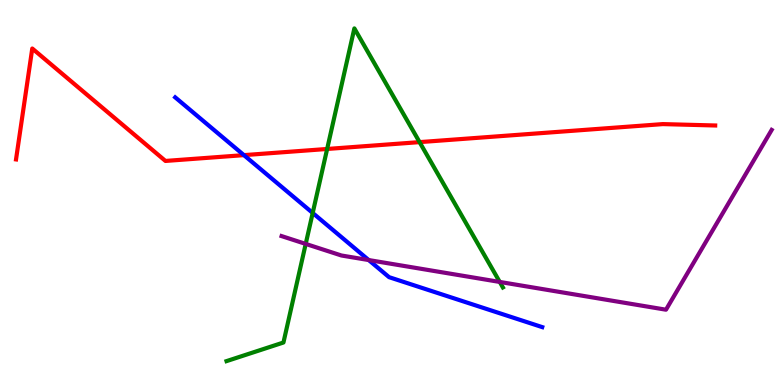[{'lines': ['blue', 'red'], 'intersections': [{'x': 3.15, 'y': 5.97}]}, {'lines': ['green', 'red'], 'intersections': [{'x': 4.22, 'y': 6.13}, {'x': 5.41, 'y': 6.31}]}, {'lines': ['purple', 'red'], 'intersections': []}, {'lines': ['blue', 'green'], 'intersections': [{'x': 4.03, 'y': 4.47}]}, {'lines': ['blue', 'purple'], 'intersections': [{'x': 4.76, 'y': 3.25}]}, {'lines': ['green', 'purple'], 'intersections': [{'x': 3.94, 'y': 3.66}, {'x': 6.45, 'y': 2.68}]}]